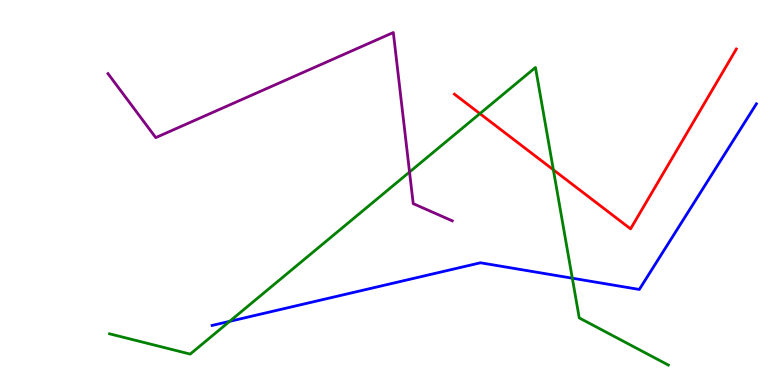[{'lines': ['blue', 'red'], 'intersections': []}, {'lines': ['green', 'red'], 'intersections': [{'x': 6.19, 'y': 7.05}, {'x': 7.14, 'y': 5.59}]}, {'lines': ['purple', 'red'], 'intersections': []}, {'lines': ['blue', 'green'], 'intersections': [{'x': 2.96, 'y': 1.65}, {'x': 7.38, 'y': 2.77}]}, {'lines': ['blue', 'purple'], 'intersections': []}, {'lines': ['green', 'purple'], 'intersections': [{'x': 5.28, 'y': 5.53}]}]